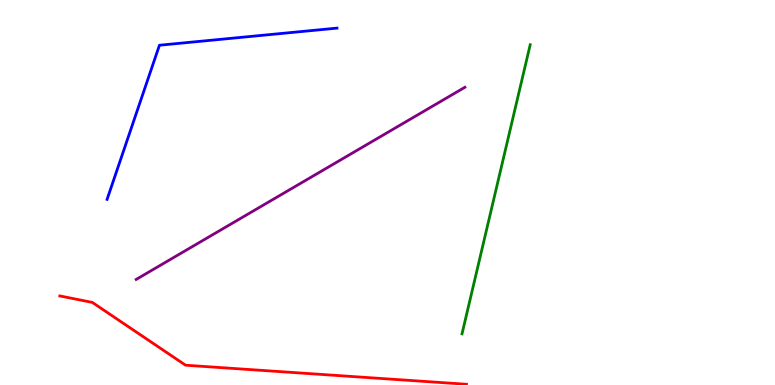[{'lines': ['blue', 'red'], 'intersections': []}, {'lines': ['green', 'red'], 'intersections': []}, {'lines': ['purple', 'red'], 'intersections': []}, {'lines': ['blue', 'green'], 'intersections': []}, {'lines': ['blue', 'purple'], 'intersections': []}, {'lines': ['green', 'purple'], 'intersections': []}]